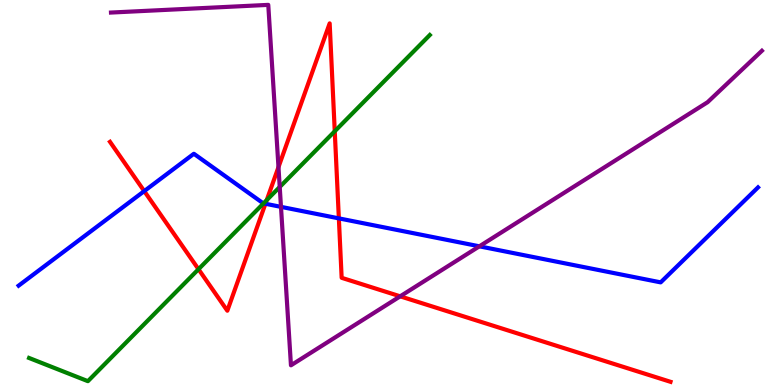[{'lines': ['blue', 'red'], 'intersections': [{'x': 1.86, 'y': 5.04}, {'x': 3.42, 'y': 4.71}, {'x': 4.37, 'y': 4.33}]}, {'lines': ['green', 'red'], 'intersections': [{'x': 2.56, 'y': 3.01}, {'x': 3.44, 'y': 4.8}, {'x': 4.32, 'y': 6.59}]}, {'lines': ['purple', 'red'], 'intersections': [{'x': 3.59, 'y': 5.66}, {'x': 5.16, 'y': 2.3}]}, {'lines': ['blue', 'green'], 'intersections': [{'x': 3.4, 'y': 4.72}]}, {'lines': ['blue', 'purple'], 'intersections': [{'x': 3.63, 'y': 4.63}, {'x': 6.19, 'y': 3.6}]}, {'lines': ['green', 'purple'], 'intersections': [{'x': 3.61, 'y': 5.14}]}]